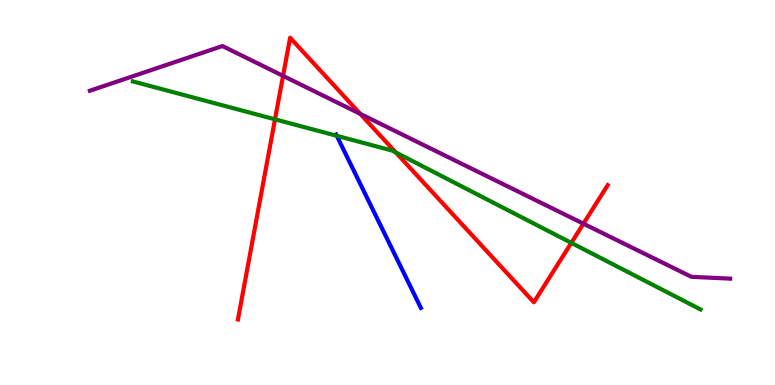[{'lines': ['blue', 'red'], 'intersections': []}, {'lines': ['green', 'red'], 'intersections': [{'x': 3.55, 'y': 6.9}, {'x': 5.11, 'y': 6.04}, {'x': 7.37, 'y': 3.69}]}, {'lines': ['purple', 'red'], 'intersections': [{'x': 3.65, 'y': 8.03}, {'x': 4.65, 'y': 7.04}, {'x': 7.53, 'y': 4.19}]}, {'lines': ['blue', 'green'], 'intersections': [{'x': 4.35, 'y': 6.47}]}, {'lines': ['blue', 'purple'], 'intersections': []}, {'lines': ['green', 'purple'], 'intersections': []}]